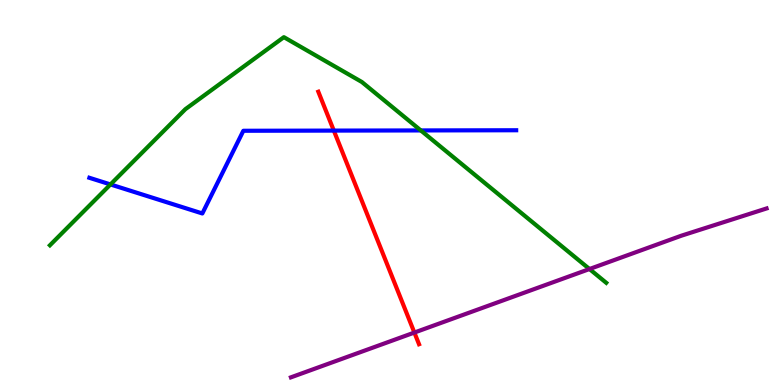[{'lines': ['blue', 'red'], 'intersections': [{'x': 4.31, 'y': 6.61}]}, {'lines': ['green', 'red'], 'intersections': []}, {'lines': ['purple', 'red'], 'intersections': [{'x': 5.35, 'y': 1.36}]}, {'lines': ['blue', 'green'], 'intersections': [{'x': 1.43, 'y': 5.21}, {'x': 5.43, 'y': 6.61}]}, {'lines': ['blue', 'purple'], 'intersections': []}, {'lines': ['green', 'purple'], 'intersections': [{'x': 7.61, 'y': 3.01}]}]